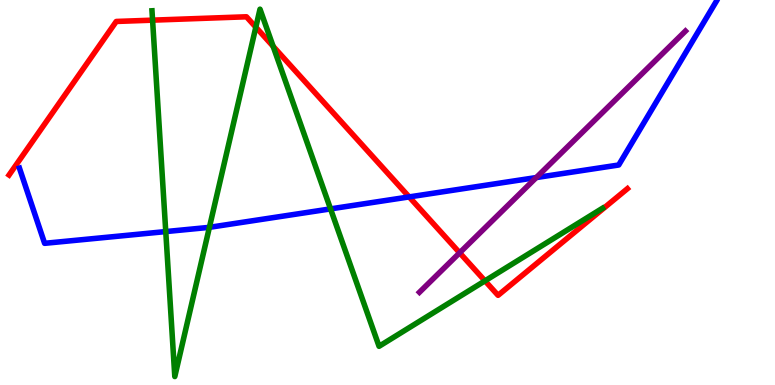[{'lines': ['blue', 'red'], 'intersections': [{'x': 5.28, 'y': 4.89}]}, {'lines': ['green', 'red'], 'intersections': [{'x': 1.97, 'y': 9.48}, {'x': 3.3, 'y': 9.29}, {'x': 3.52, 'y': 8.8}, {'x': 6.26, 'y': 2.71}]}, {'lines': ['purple', 'red'], 'intersections': [{'x': 5.93, 'y': 3.43}]}, {'lines': ['blue', 'green'], 'intersections': [{'x': 2.14, 'y': 3.98}, {'x': 2.7, 'y': 4.1}, {'x': 4.26, 'y': 4.57}]}, {'lines': ['blue', 'purple'], 'intersections': [{'x': 6.92, 'y': 5.39}]}, {'lines': ['green', 'purple'], 'intersections': []}]